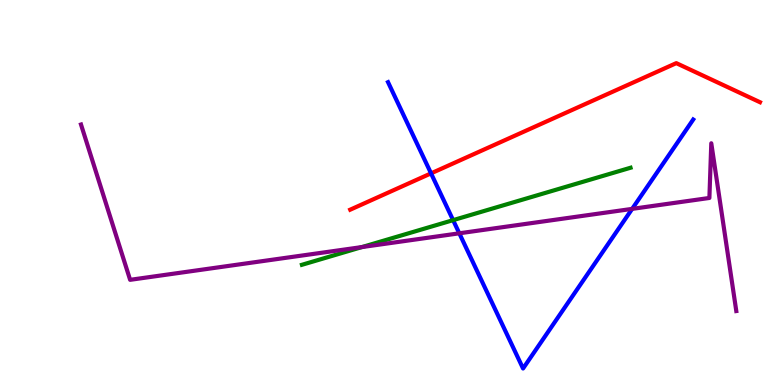[{'lines': ['blue', 'red'], 'intersections': [{'x': 5.56, 'y': 5.5}]}, {'lines': ['green', 'red'], 'intersections': []}, {'lines': ['purple', 'red'], 'intersections': []}, {'lines': ['blue', 'green'], 'intersections': [{'x': 5.85, 'y': 4.28}]}, {'lines': ['blue', 'purple'], 'intersections': [{'x': 5.93, 'y': 3.94}, {'x': 8.16, 'y': 4.57}]}, {'lines': ['green', 'purple'], 'intersections': [{'x': 4.67, 'y': 3.58}]}]